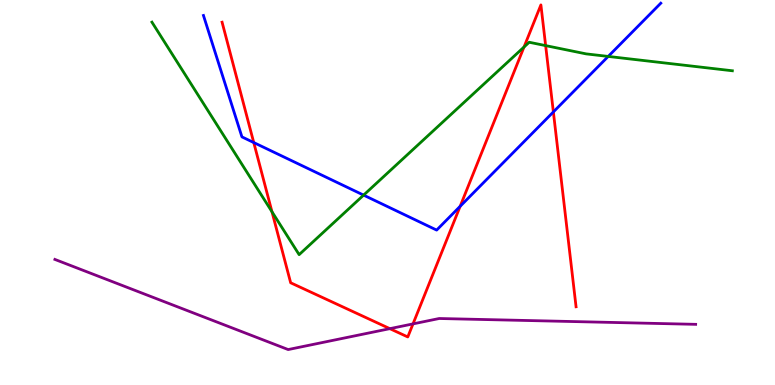[{'lines': ['blue', 'red'], 'intersections': [{'x': 3.27, 'y': 6.3}, {'x': 5.94, 'y': 4.64}, {'x': 7.14, 'y': 7.09}]}, {'lines': ['green', 'red'], 'intersections': [{'x': 3.51, 'y': 4.5}, {'x': 6.76, 'y': 8.78}, {'x': 7.04, 'y': 8.82}]}, {'lines': ['purple', 'red'], 'intersections': [{'x': 5.03, 'y': 1.46}, {'x': 5.33, 'y': 1.59}]}, {'lines': ['blue', 'green'], 'intersections': [{'x': 4.69, 'y': 4.93}, {'x': 7.85, 'y': 8.53}]}, {'lines': ['blue', 'purple'], 'intersections': []}, {'lines': ['green', 'purple'], 'intersections': []}]